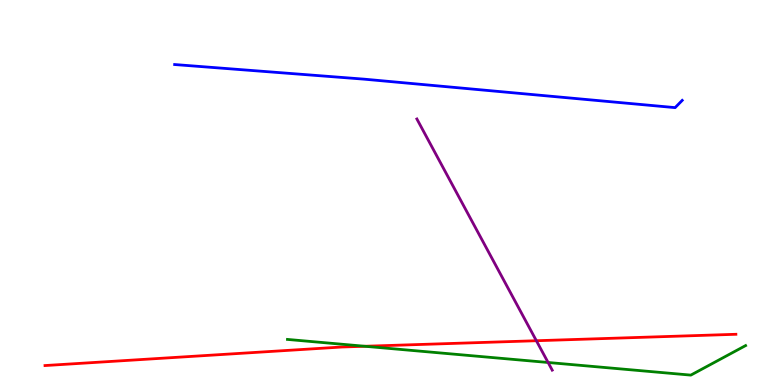[{'lines': ['blue', 'red'], 'intersections': []}, {'lines': ['green', 'red'], 'intersections': [{'x': 4.71, 'y': 1.01}]}, {'lines': ['purple', 'red'], 'intersections': [{'x': 6.92, 'y': 1.15}]}, {'lines': ['blue', 'green'], 'intersections': []}, {'lines': ['blue', 'purple'], 'intersections': []}, {'lines': ['green', 'purple'], 'intersections': [{'x': 7.07, 'y': 0.585}]}]